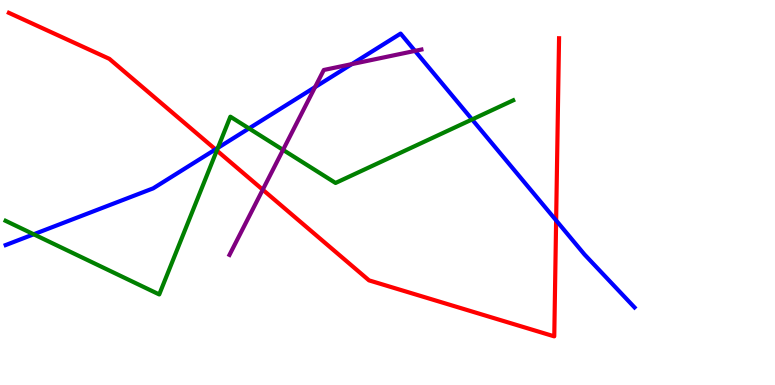[{'lines': ['blue', 'red'], 'intersections': [{'x': 2.78, 'y': 6.12}, {'x': 7.18, 'y': 4.28}]}, {'lines': ['green', 'red'], 'intersections': [{'x': 2.8, 'y': 6.09}]}, {'lines': ['purple', 'red'], 'intersections': [{'x': 3.39, 'y': 5.07}]}, {'lines': ['blue', 'green'], 'intersections': [{'x': 0.435, 'y': 3.91}, {'x': 2.81, 'y': 6.16}, {'x': 3.21, 'y': 6.66}, {'x': 6.09, 'y': 6.9}]}, {'lines': ['blue', 'purple'], 'intersections': [{'x': 4.07, 'y': 7.74}, {'x': 4.54, 'y': 8.33}, {'x': 5.35, 'y': 8.68}]}, {'lines': ['green', 'purple'], 'intersections': [{'x': 3.65, 'y': 6.11}]}]